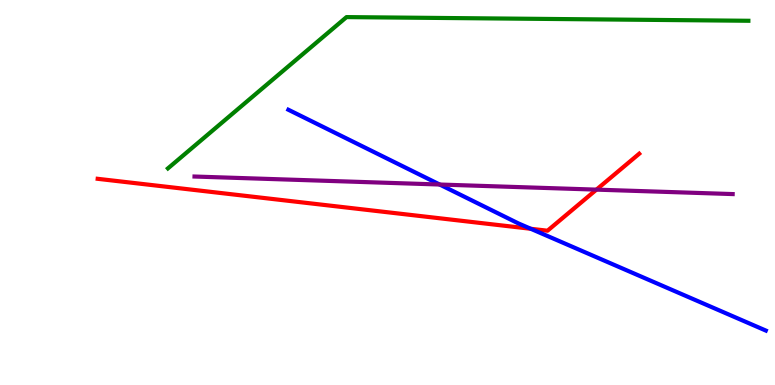[{'lines': ['blue', 'red'], 'intersections': [{'x': 6.85, 'y': 4.06}]}, {'lines': ['green', 'red'], 'intersections': []}, {'lines': ['purple', 'red'], 'intersections': [{'x': 7.7, 'y': 5.07}]}, {'lines': ['blue', 'green'], 'intersections': []}, {'lines': ['blue', 'purple'], 'intersections': [{'x': 5.67, 'y': 5.21}]}, {'lines': ['green', 'purple'], 'intersections': []}]